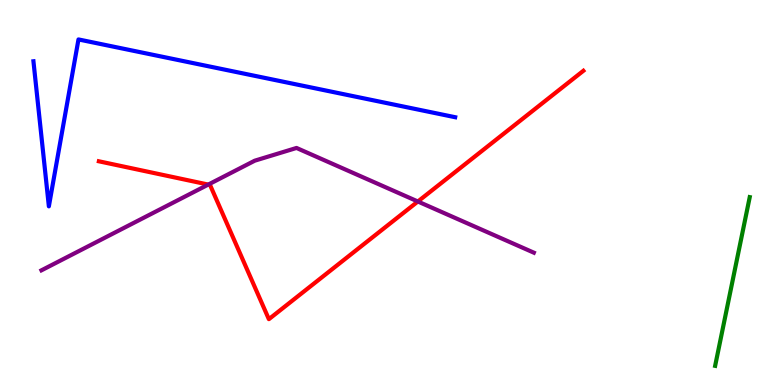[{'lines': ['blue', 'red'], 'intersections': []}, {'lines': ['green', 'red'], 'intersections': []}, {'lines': ['purple', 'red'], 'intersections': [{'x': 2.69, 'y': 5.21}, {'x': 5.39, 'y': 4.77}]}, {'lines': ['blue', 'green'], 'intersections': []}, {'lines': ['blue', 'purple'], 'intersections': []}, {'lines': ['green', 'purple'], 'intersections': []}]